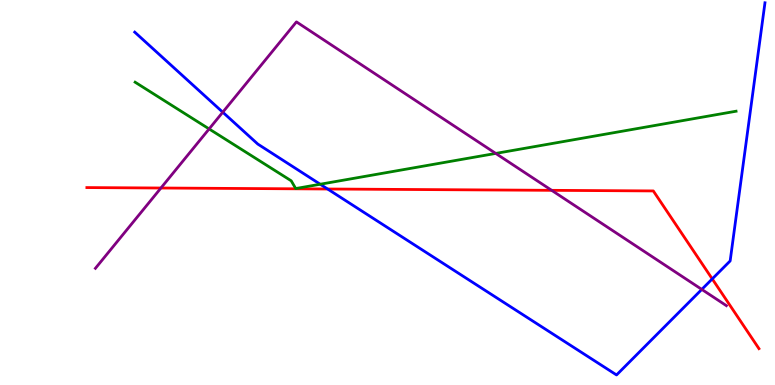[{'lines': ['blue', 'red'], 'intersections': [{'x': 4.23, 'y': 5.09}, {'x': 9.19, 'y': 2.76}]}, {'lines': ['green', 'red'], 'intersections': []}, {'lines': ['purple', 'red'], 'intersections': [{'x': 2.08, 'y': 5.12}, {'x': 7.12, 'y': 5.06}]}, {'lines': ['blue', 'green'], 'intersections': [{'x': 4.13, 'y': 5.21}]}, {'lines': ['blue', 'purple'], 'intersections': [{'x': 2.87, 'y': 7.09}, {'x': 9.06, 'y': 2.48}]}, {'lines': ['green', 'purple'], 'intersections': [{'x': 2.7, 'y': 6.65}, {'x': 6.4, 'y': 6.02}]}]